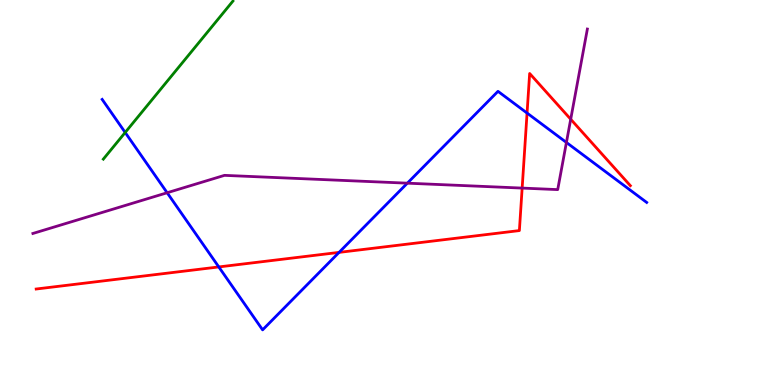[{'lines': ['blue', 'red'], 'intersections': [{'x': 2.82, 'y': 3.07}, {'x': 4.37, 'y': 3.44}, {'x': 6.8, 'y': 7.06}]}, {'lines': ['green', 'red'], 'intersections': []}, {'lines': ['purple', 'red'], 'intersections': [{'x': 6.74, 'y': 5.11}, {'x': 7.36, 'y': 6.9}]}, {'lines': ['blue', 'green'], 'intersections': [{'x': 1.62, 'y': 6.56}]}, {'lines': ['blue', 'purple'], 'intersections': [{'x': 2.16, 'y': 4.99}, {'x': 5.26, 'y': 5.24}, {'x': 7.31, 'y': 6.3}]}, {'lines': ['green', 'purple'], 'intersections': []}]